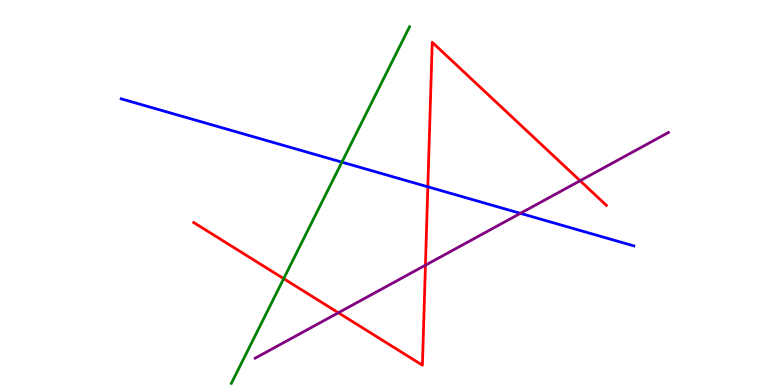[{'lines': ['blue', 'red'], 'intersections': [{'x': 5.52, 'y': 5.15}]}, {'lines': ['green', 'red'], 'intersections': [{'x': 3.66, 'y': 2.76}]}, {'lines': ['purple', 'red'], 'intersections': [{'x': 4.37, 'y': 1.88}, {'x': 5.49, 'y': 3.11}, {'x': 7.49, 'y': 5.31}]}, {'lines': ['blue', 'green'], 'intersections': [{'x': 4.41, 'y': 5.79}]}, {'lines': ['blue', 'purple'], 'intersections': [{'x': 6.71, 'y': 4.46}]}, {'lines': ['green', 'purple'], 'intersections': []}]